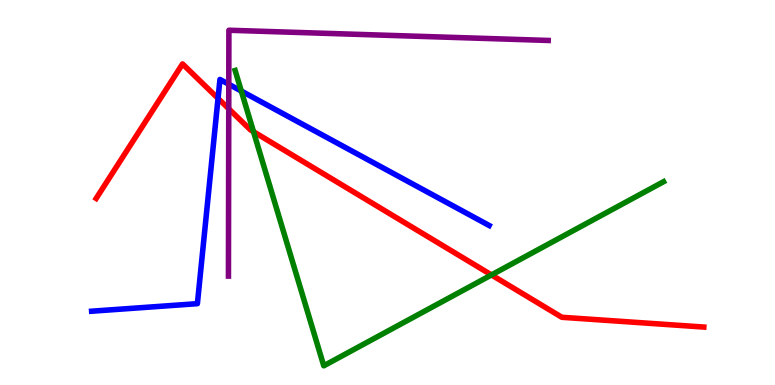[{'lines': ['blue', 'red'], 'intersections': [{'x': 2.81, 'y': 7.44}]}, {'lines': ['green', 'red'], 'intersections': [{'x': 3.27, 'y': 6.58}, {'x': 6.34, 'y': 2.86}]}, {'lines': ['purple', 'red'], 'intersections': [{'x': 2.95, 'y': 7.17}]}, {'lines': ['blue', 'green'], 'intersections': [{'x': 3.11, 'y': 7.64}]}, {'lines': ['blue', 'purple'], 'intersections': [{'x': 2.95, 'y': 7.81}]}, {'lines': ['green', 'purple'], 'intersections': []}]